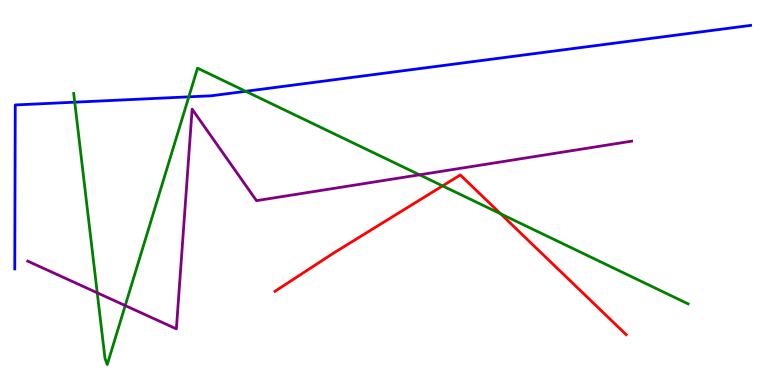[{'lines': ['blue', 'red'], 'intersections': []}, {'lines': ['green', 'red'], 'intersections': [{'x': 5.71, 'y': 5.17}, {'x': 6.46, 'y': 4.45}]}, {'lines': ['purple', 'red'], 'intersections': []}, {'lines': ['blue', 'green'], 'intersections': [{'x': 0.964, 'y': 7.35}, {'x': 2.44, 'y': 7.48}, {'x': 3.17, 'y': 7.63}]}, {'lines': ['blue', 'purple'], 'intersections': []}, {'lines': ['green', 'purple'], 'intersections': [{'x': 1.25, 'y': 2.39}, {'x': 1.62, 'y': 2.06}, {'x': 5.41, 'y': 5.46}]}]